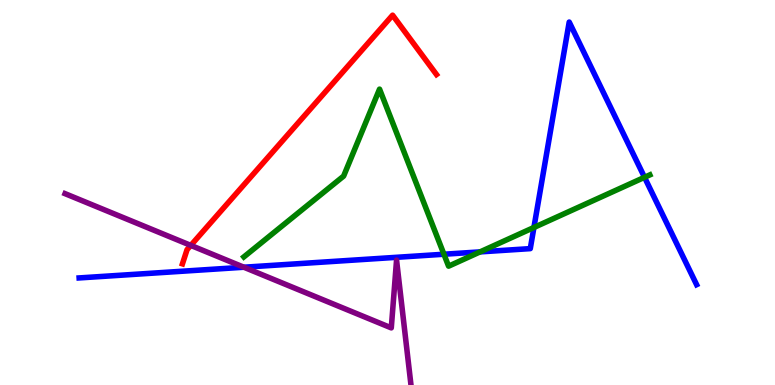[{'lines': ['blue', 'red'], 'intersections': []}, {'lines': ['green', 'red'], 'intersections': []}, {'lines': ['purple', 'red'], 'intersections': [{'x': 2.46, 'y': 3.63}]}, {'lines': ['blue', 'green'], 'intersections': [{'x': 5.73, 'y': 3.4}, {'x': 6.19, 'y': 3.46}, {'x': 6.89, 'y': 4.09}, {'x': 8.32, 'y': 5.39}]}, {'lines': ['blue', 'purple'], 'intersections': [{'x': 3.15, 'y': 3.06}]}, {'lines': ['green', 'purple'], 'intersections': []}]